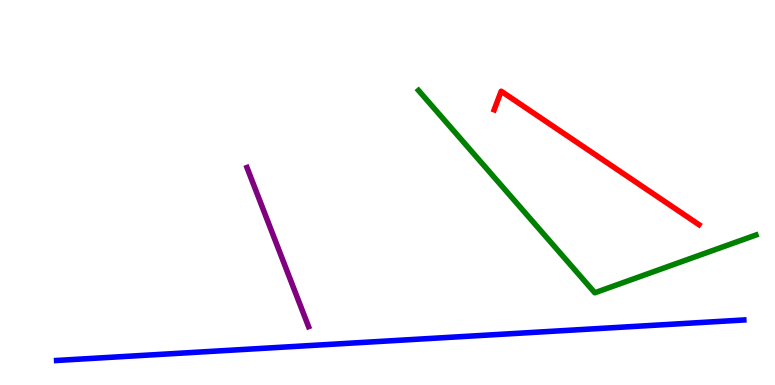[{'lines': ['blue', 'red'], 'intersections': []}, {'lines': ['green', 'red'], 'intersections': []}, {'lines': ['purple', 'red'], 'intersections': []}, {'lines': ['blue', 'green'], 'intersections': []}, {'lines': ['blue', 'purple'], 'intersections': []}, {'lines': ['green', 'purple'], 'intersections': []}]